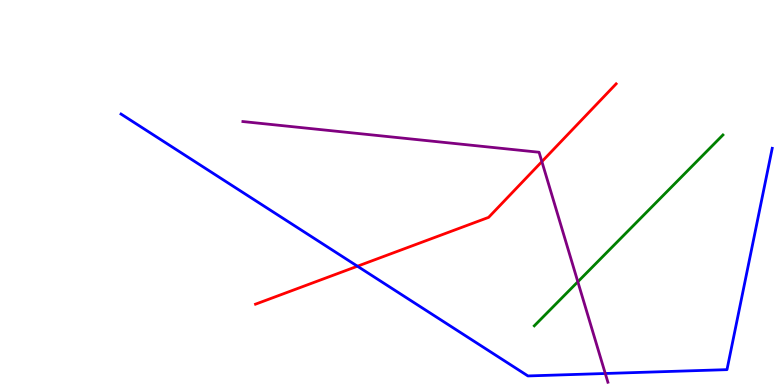[{'lines': ['blue', 'red'], 'intersections': [{'x': 4.61, 'y': 3.09}]}, {'lines': ['green', 'red'], 'intersections': []}, {'lines': ['purple', 'red'], 'intersections': [{'x': 6.99, 'y': 5.8}]}, {'lines': ['blue', 'green'], 'intersections': []}, {'lines': ['blue', 'purple'], 'intersections': [{'x': 7.81, 'y': 0.299}]}, {'lines': ['green', 'purple'], 'intersections': [{'x': 7.46, 'y': 2.68}]}]